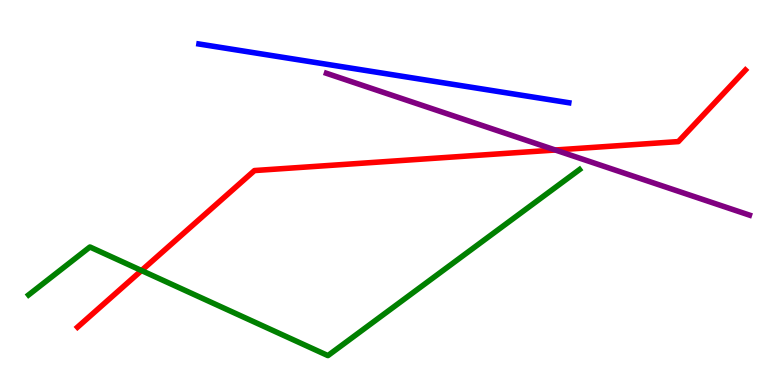[{'lines': ['blue', 'red'], 'intersections': []}, {'lines': ['green', 'red'], 'intersections': [{'x': 1.83, 'y': 2.97}]}, {'lines': ['purple', 'red'], 'intersections': [{'x': 7.16, 'y': 6.1}]}, {'lines': ['blue', 'green'], 'intersections': []}, {'lines': ['blue', 'purple'], 'intersections': []}, {'lines': ['green', 'purple'], 'intersections': []}]